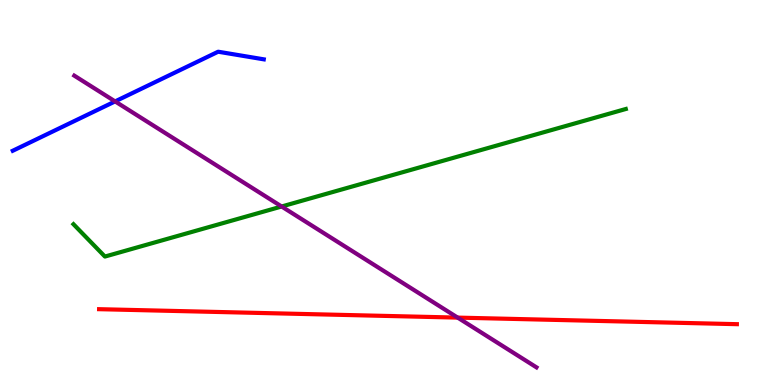[{'lines': ['blue', 'red'], 'intersections': []}, {'lines': ['green', 'red'], 'intersections': []}, {'lines': ['purple', 'red'], 'intersections': [{'x': 5.91, 'y': 1.75}]}, {'lines': ['blue', 'green'], 'intersections': []}, {'lines': ['blue', 'purple'], 'intersections': [{'x': 1.49, 'y': 7.37}]}, {'lines': ['green', 'purple'], 'intersections': [{'x': 3.63, 'y': 4.64}]}]